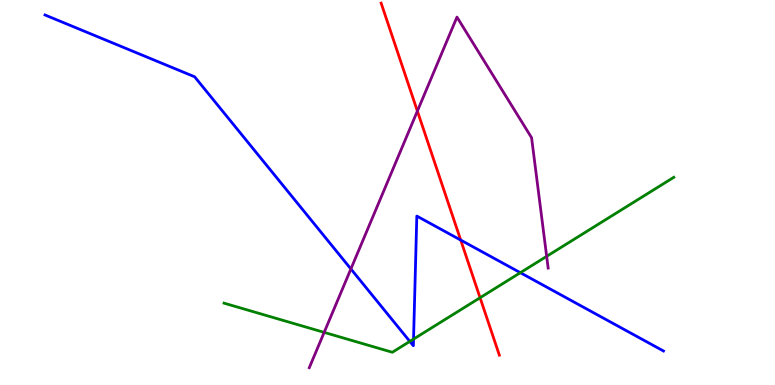[{'lines': ['blue', 'red'], 'intersections': [{'x': 5.94, 'y': 3.76}]}, {'lines': ['green', 'red'], 'intersections': [{'x': 6.19, 'y': 2.27}]}, {'lines': ['purple', 'red'], 'intersections': [{'x': 5.39, 'y': 7.12}]}, {'lines': ['blue', 'green'], 'intersections': [{'x': 5.29, 'y': 1.13}, {'x': 5.34, 'y': 1.19}, {'x': 6.71, 'y': 2.92}]}, {'lines': ['blue', 'purple'], 'intersections': [{'x': 4.53, 'y': 3.01}]}, {'lines': ['green', 'purple'], 'intersections': [{'x': 4.18, 'y': 1.37}, {'x': 7.05, 'y': 3.34}]}]